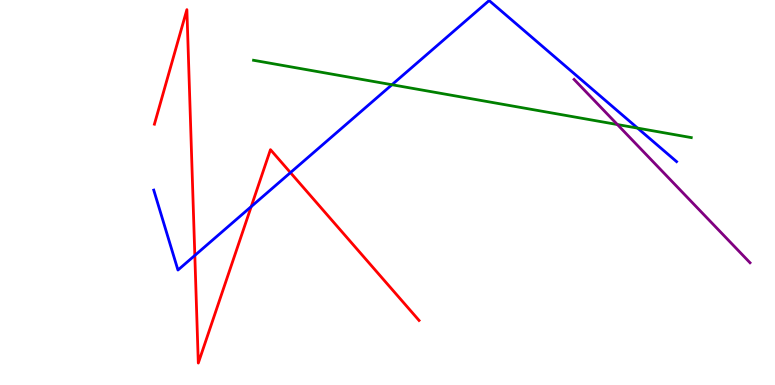[{'lines': ['blue', 'red'], 'intersections': [{'x': 2.51, 'y': 3.37}, {'x': 3.24, 'y': 4.63}, {'x': 3.75, 'y': 5.52}]}, {'lines': ['green', 'red'], 'intersections': []}, {'lines': ['purple', 'red'], 'intersections': []}, {'lines': ['blue', 'green'], 'intersections': [{'x': 5.06, 'y': 7.8}, {'x': 8.23, 'y': 6.67}]}, {'lines': ['blue', 'purple'], 'intersections': []}, {'lines': ['green', 'purple'], 'intersections': [{'x': 7.97, 'y': 6.77}]}]